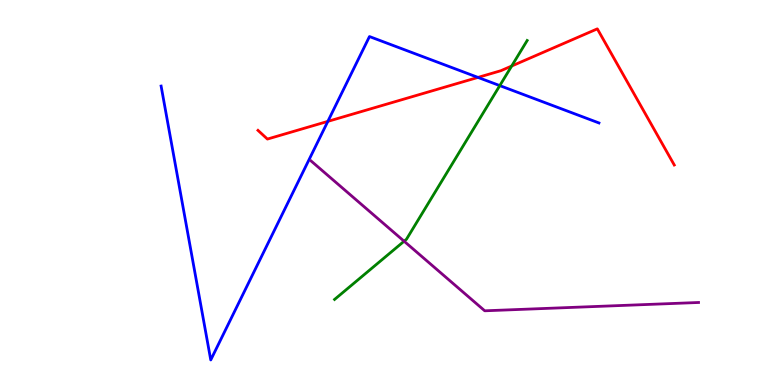[{'lines': ['blue', 'red'], 'intersections': [{'x': 4.23, 'y': 6.85}, {'x': 6.17, 'y': 7.99}]}, {'lines': ['green', 'red'], 'intersections': [{'x': 6.6, 'y': 8.29}]}, {'lines': ['purple', 'red'], 'intersections': []}, {'lines': ['blue', 'green'], 'intersections': [{'x': 6.45, 'y': 7.78}]}, {'lines': ['blue', 'purple'], 'intersections': []}, {'lines': ['green', 'purple'], 'intersections': [{'x': 5.21, 'y': 3.73}]}]